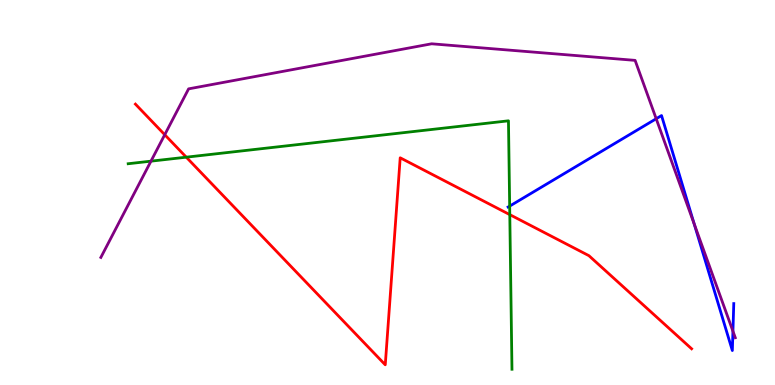[{'lines': ['blue', 'red'], 'intersections': []}, {'lines': ['green', 'red'], 'intersections': [{'x': 2.4, 'y': 5.92}, {'x': 6.58, 'y': 4.43}]}, {'lines': ['purple', 'red'], 'intersections': [{'x': 2.13, 'y': 6.5}]}, {'lines': ['blue', 'green'], 'intersections': [{'x': 6.58, 'y': 4.65}]}, {'lines': ['blue', 'purple'], 'intersections': [{'x': 8.47, 'y': 6.92}, {'x': 8.96, 'y': 4.18}, {'x': 9.46, 'y': 1.4}]}, {'lines': ['green', 'purple'], 'intersections': [{'x': 1.95, 'y': 5.81}]}]